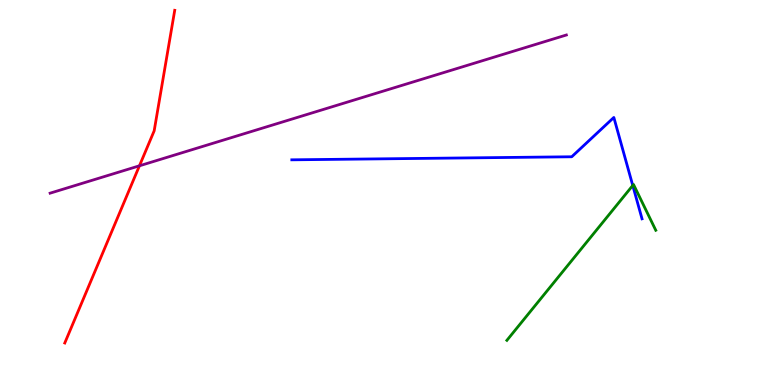[{'lines': ['blue', 'red'], 'intersections': []}, {'lines': ['green', 'red'], 'intersections': []}, {'lines': ['purple', 'red'], 'intersections': [{'x': 1.8, 'y': 5.69}]}, {'lines': ['blue', 'green'], 'intersections': [{'x': 8.16, 'y': 5.18}]}, {'lines': ['blue', 'purple'], 'intersections': []}, {'lines': ['green', 'purple'], 'intersections': []}]